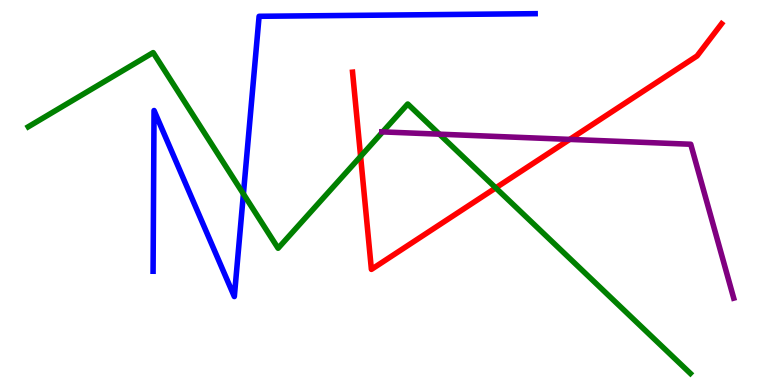[{'lines': ['blue', 'red'], 'intersections': []}, {'lines': ['green', 'red'], 'intersections': [{'x': 4.65, 'y': 5.94}, {'x': 6.4, 'y': 5.12}]}, {'lines': ['purple', 'red'], 'intersections': [{'x': 7.35, 'y': 6.38}]}, {'lines': ['blue', 'green'], 'intersections': [{'x': 3.14, 'y': 4.96}]}, {'lines': ['blue', 'purple'], 'intersections': []}, {'lines': ['green', 'purple'], 'intersections': [{'x': 4.94, 'y': 6.57}, {'x': 5.67, 'y': 6.52}]}]